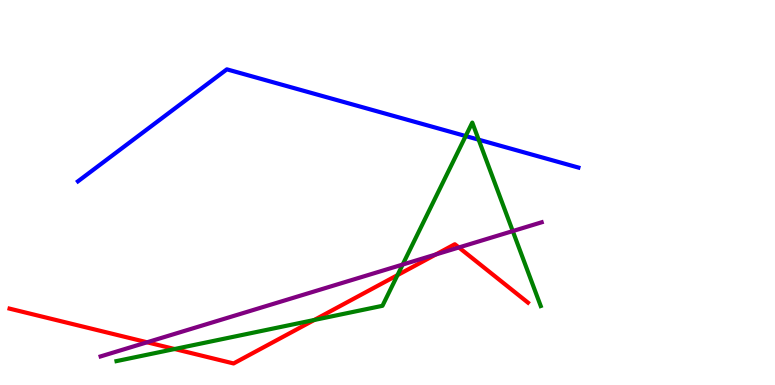[{'lines': ['blue', 'red'], 'intersections': []}, {'lines': ['green', 'red'], 'intersections': [{'x': 2.25, 'y': 0.935}, {'x': 4.05, 'y': 1.69}, {'x': 5.13, 'y': 2.85}]}, {'lines': ['purple', 'red'], 'intersections': [{'x': 1.9, 'y': 1.11}, {'x': 5.62, 'y': 3.39}, {'x': 5.92, 'y': 3.57}]}, {'lines': ['blue', 'green'], 'intersections': [{'x': 6.01, 'y': 6.47}, {'x': 6.18, 'y': 6.37}]}, {'lines': ['blue', 'purple'], 'intersections': []}, {'lines': ['green', 'purple'], 'intersections': [{'x': 5.2, 'y': 3.13}, {'x': 6.62, 'y': 4.0}]}]